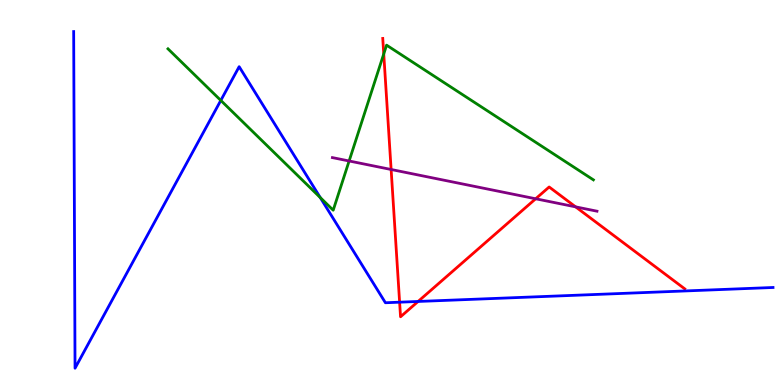[{'lines': ['blue', 'red'], 'intersections': [{'x': 5.16, 'y': 2.15}, {'x': 5.39, 'y': 2.17}]}, {'lines': ['green', 'red'], 'intersections': [{'x': 4.95, 'y': 8.6}]}, {'lines': ['purple', 'red'], 'intersections': [{'x': 5.05, 'y': 5.6}, {'x': 6.91, 'y': 4.84}, {'x': 7.43, 'y': 4.63}]}, {'lines': ['blue', 'green'], 'intersections': [{'x': 2.85, 'y': 7.39}, {'x': 4.13, 'y': 4.87}]}, {'lines': ['blue', 'purple'], 'intersections': []}, {'lines': ['green', 'purple'], 'intersections': [{'x': 4.5, 'y': 5.82}]}]